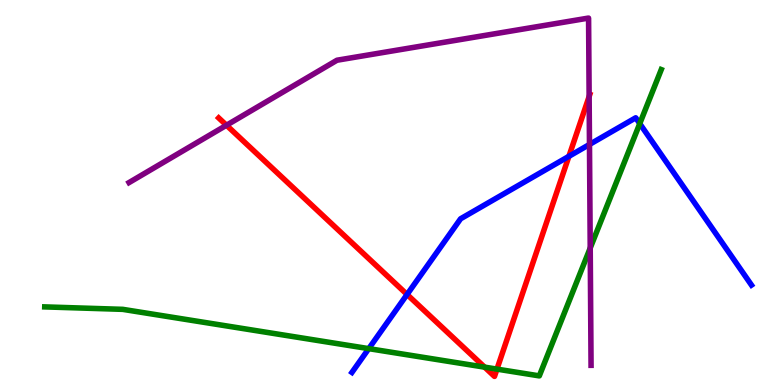[{'lines': ['blue', 'red'], 'intersections': [{'x': 5.25, 'y': 2.35}, {'x': 7.34, 'y': 5.94}]}, {'lines': ['green', 'red'], 'intersections': [{'x': 6.25, 'y': 0.464}, {'x': 6.41, 'y': 0.413}]}, {'lines': ['purple', 'red'], 'intersections': [{'x': 2.92, 'y': 6.75}, {'x': 7.6, 'y': 7.49}]}, {'lines': ['blue', 'green'], 'intersections': [{'x': 4.76, 'y': 0.944}, {'x': 8.25, 'y': 6.79}]}, {'lines': ['blue', 'purple'], 'intersections': [{'x': 7.61, 'y': 6.25}]}, {'lines': ['green', 'purple'], 'intersections': [{'x': 7.62, 'y': 3.56}]}]